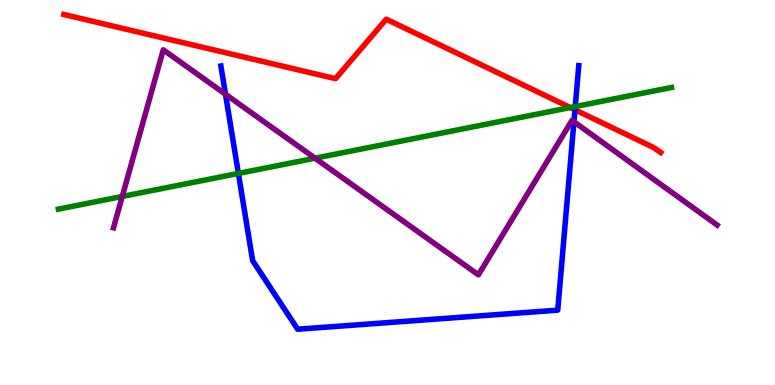[{'lines': ['blue', 'red'], 'intersections': [{'x': 7.42, 'y': 7.15}]}, {'lines': ['green', 'red'], 'intersections': [{'x': 7.36, 'y': 7.21}]}, {'lines': ['purple', 'red'], 'intersections': []}, {'lines': ['blue', 'green'], 'intersections': [{'x': 3.08, 'y': 5.5}, {'x': 7.42, 'y': 7.23}]}, {'lines': ['blue', 'purple'], 'intersections': [{'x': 2.91, 'y': 7.55}, {'x': 7.41, 'y': 6.84}]}, {'lines': ['green', 'purple'], 'intersections': [{'x': 1.58, 'y': 4.9}, {'x': 4.07, 'y': 5.89}]}]